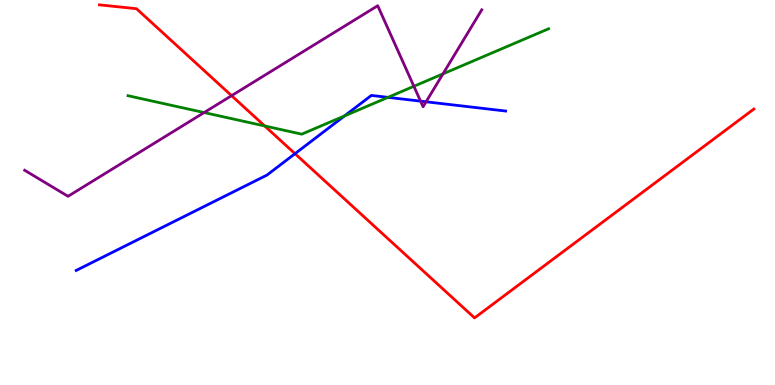[{'lines': ['blue', 'red'], 'intersections': [{'x': 3.81, 'y': 6.01}]}, {'lines': ['green', 'red'], 'intersections': [{'x': 3.42, 'y': 6.73}]}, {'lines': ['purple', 'red'], 'intersections': [{'x': 2.99, 'y': 7.52}]}, {'lines': ['blue', 'green'], 'intersections': [{'x': 4.45, 'y': 6.99}, {'x': 5.01, 'y': 7.47}]}, {'lines': ['blue', 'purple'], 'intersections': [{'x': 5.43, 'y': 7.37}, {'x': 5.5, 'y': 7.36}]}, {'lines': ['green', 'purple'], 'intersections': [{'x': 2.63, 'y': 7.08}, {'x': 5.34, 'y': 7.76}, {'x': 5.72, 'y': 8.08}]}]